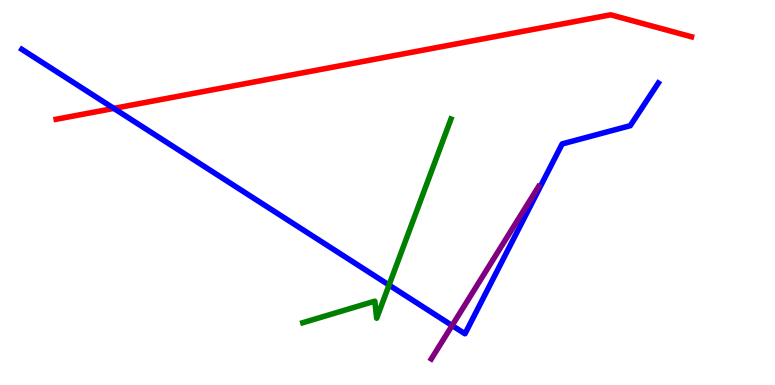[{'lines': ['blue', 'red'], 'intersections': [{'x': 1.47, 'y': 7.18}]}, {'lines': ['green', 'red'], 'intersections': []}, {'lines': ['purple', 'red'], 'intersections': []}, {'lines': ['blue', 'green'], 'intersections': [{'x': 5.02, 'y': 2.6}]}, {'lines': ['blue', 'purple'], 'intersections': [{'x': 5.83, 'y': 1.54}]}, {'lines': ['green', 'purple'], 'intersections': []}]